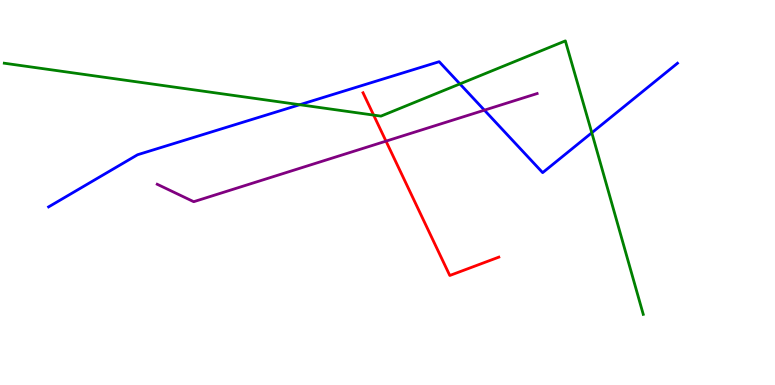[{'lines': ['blue', 'red'], 'intersections': []}, {'lines': ['green', 'red'], 'intersections': [{'x': 4.82, 'y': 7.01}]}, {'lines': ['purple', 'red'], 'intersections': [{'x': 4.98, 'y': 6.33}]}, {'lines': ['blue', 'green'], 'intersections': [{'x': 3.87, 'y': 7.28}, {'x': 5.93, 'y': 7.82}, {'x': 7.64, 'y': 6.55}]}, {'lines': ['blue', 'purple'], 'intersections': [{'x': 6.25, 'y': 7.14}]}, {'lines': ['green', 'purple'], 'intersections': []}]